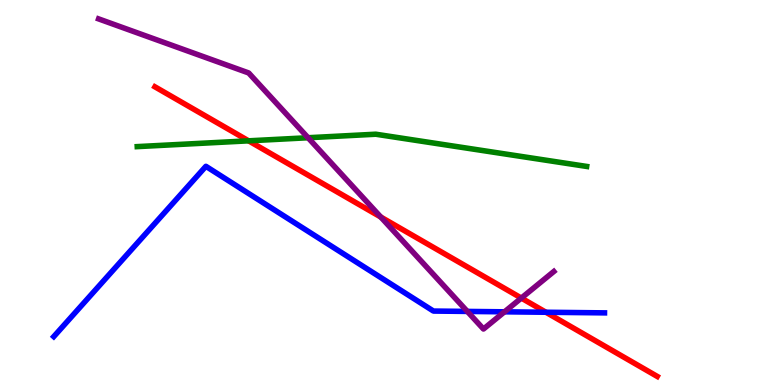[{'lines': ['blue', 'red'], 'intersections': [{'x': 7.04, 'y': 1.89}]}, {'lines': ['green', 'red'], 'intersections': [{'x': 3.21, 'y': 6.34}]}, {'lines': ['purple', 'red'], 'intersections': [{'x': 4.91, 'y': 4.36}, {'x': 6.73, 'y': 2.26}]}, {'lines': ['blue', 'green'], 'intersections': []}, {'lines': ['blue', 'purple'], 'intersections': [{'x': 6.03, 'y': 1.91}, {'x': 6.51, 'y': 1.9}]}, {'lines': ['green', 'purple'], 'intersections': [{'x': 3.98, 'y': 6.42}]}]